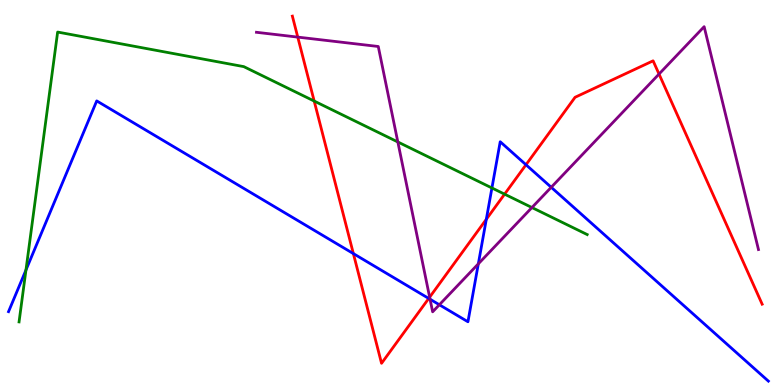[{'lines': ['blue', 'red'], 'intersections': [{'x': 4.56, 'y': 3.41}, {'x': 5.53, 'y': 2.25}, {'x': 6.28, 'y': 4.3}, {'x': 6.79, 'y': 5.72}]}, {'lines': ['green', 'red'], 'intersections': [{'x': 4.05, 'y': 7.38}, {'x': 6.51, 'y': 4.96}]}, {'lines': ['purple', 'red'], 'intersections': [{'x': 3.84, 'y': 9.04}, {'x': 5.54, 'y': 2.28}, {'x': 8.5, 'y': 8.08}]}, {'lines': ['blue', 'green'], 'intersections': [{'x': 0.335, 'y': 2.99}, {'x': 6.35, 'y': 5.12}]}, {'lines': ['blue', 'purple'], 'intersections': [{'x': 5.55, 'y': 2.23}, {'x': 5.67, 'y': 2.08}, {'x': 6.17, 'y': 3.15}, {'x': 7.11, 'y': 5.14}]}, {'lines': ['green', 'purple'], 'intersections': [{'x': 5.13, 'y': 6.31}, {'x': 6.86, 'y': 4.61}]}]